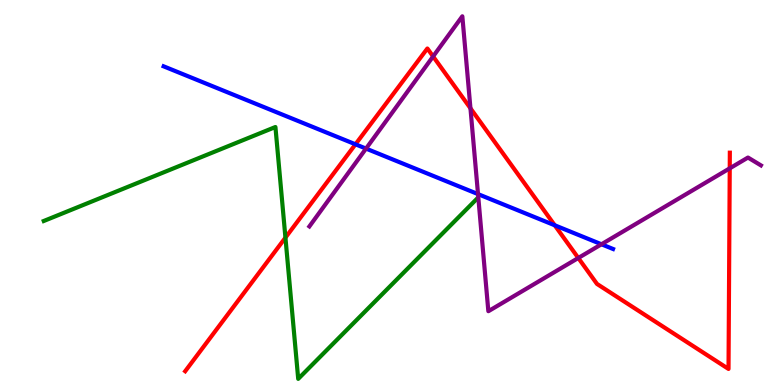[{'lines': ['blue', 'red'], 'intersections': [{'x': 4.59, 'y': 6.25}, {'x': 7.16, 'y': 4.15}]}, {'lines': ['green', 'red'], 'intersections': [{'x': 3.68, 'y': 3.83}]}, {'lines': ['purple', 'red'], 'intersections': [{'x': 5.59, 'y': 8.53}, {'x': 6.07, 'y': 7.19}, {'x': 7.46, 'y': 3.3}, {'x': 9.42, 'y': 5.63}]}, {'lines': ['blue', 'green'], 'intersections': []}, {'lines': ['blue', 'purple'], 'intersections': [{'x': 4.72, 'y': 6.14}, {'x': 6.17, 'y': 4.96}, {'x': 7.76, 'y': 3.66}]}, {'lines': ['green', 'purple'], 'intersections': []}]